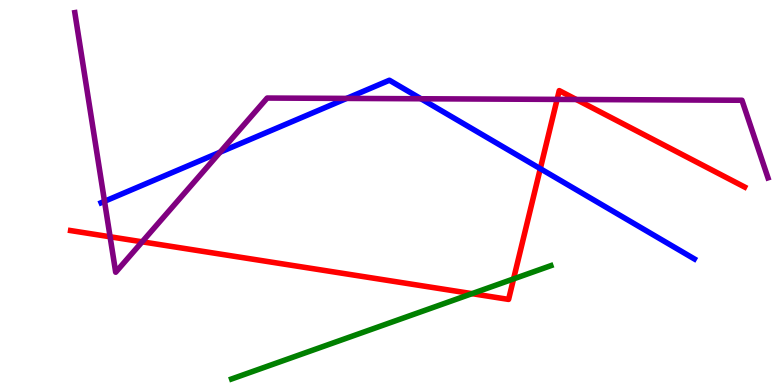[{'lines': ['blue', 'red'], 'intersections': [{'x': 6.97, 'y': 5.62}]}, {'lines': ['green', 'red'], 'intersections': [{'x': 6.09, 'y': 2.37}, {'x': 6.63, 'y': 2.76}]}, {'lines': ['purple', 'red'], 'intersections': [{'x': 1.42, 'y': 3.85}, {'x': 1.83, 'y': 3.72}, {'x': 7.19, 'y': 7.42}, {'x': 7.44, 'y': 7.42}]}, {'lines': ['blue', 'green'], 'intersections': []}, {'lines': ['blue', 'purple'], 'intersections': [{'x': 1.35, 'y': 4.77}, {'x': 2.84, 'y': 6.05}, {'x': 4.47, 'y': 7.44}, {'x': 5.43, 'y': 7.43}]}, {'lines': ['green', 'purple'], 'intersections': []}]